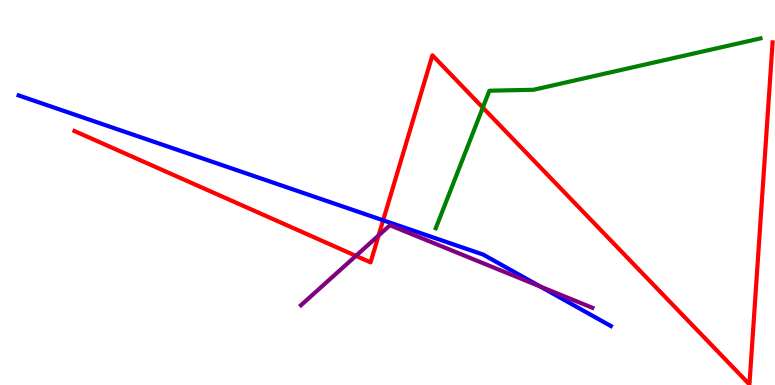[{'lines': ['blue', 'red'], 'intersections': [{'x': 4.94, 'y': 4.28}]}, {'lines': ['green', 'red'], 'intersections': [{'x': 6.23, 'y': 7.21}]}, {'lines': ['purple', 'red'], 'intersections': [{'x': 4.59, 'y': 3.35}, {'x': 4.89, 'y': 3.88}]}, {'lines': ['blue', 'green'], 'intersections': []}, {'lines': ['blue', 'purple'], 'intersections': [{'x': 6.97, 'y': 2.56}]}, {'lines': ['green', 'purple'], 'intersections': []}]